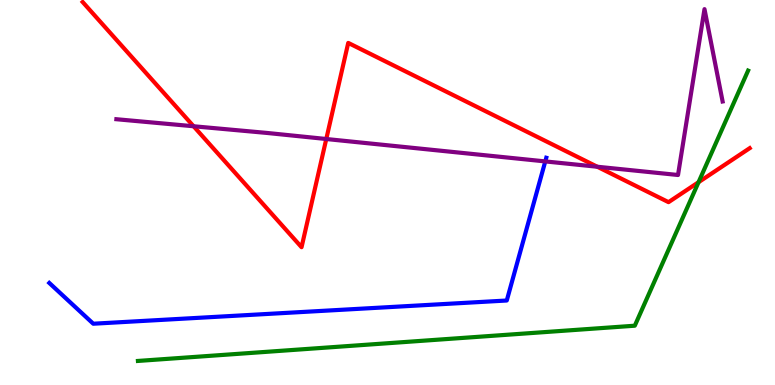[{'lines': ['blue', 'red'], 'intersections': []}, {'lines': ['green', 'red'], 'intersections': [{'x': 9.01, 'y': 5.27}]}, {'lines': ['purple', 'red'], 'intersections': [{'x': 2.5, 'y': 6.72}, {'x': 4.21, 'y': 6.39}, {'x': 7.71, 'y': 5.67}]}, {'lines': ['blue', 'green'], 'intersections': []}, {'lines': ['blue', 'purple'], 'intersections': [{'x': 7.04, 'y': 5.81}]}, {'lines': ['green', 'purple'], 'intersections': []}]